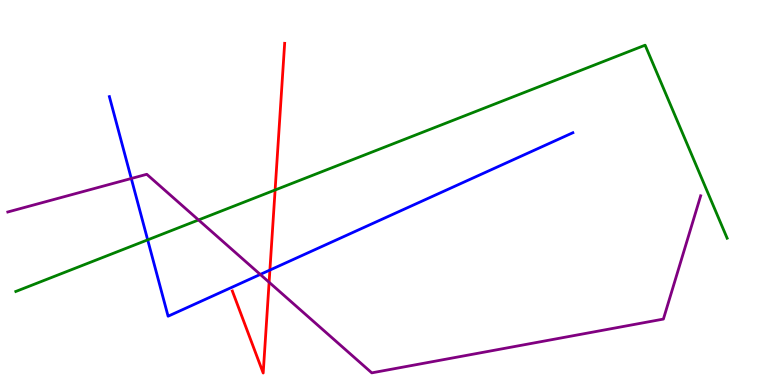[{'lines': ['blue', 'red'], 'intersections': [{'x': 3.48, 'y': 2.99}]}, {'lines': ['green', 'red'], 'intersections': [{'x': 3.55, 'y': 5.07}]}, {'lines': ['purple', 'red'], 'intersections': [{'x': 3.47, 'y': 2.67}]}, {'lines': ['blue', 'green'], 'intersections': [{'x': 1.91, 'y': 3.77}]}, {'lines': ['blue', 'purple'], 'intersections': [{'x': 1.69, 'y': 5.36}, {'x': 3.36, 'y': 2.87}]}, {'lines': ['green', 'purple'], 'intersections': [{'x': 2.56, 'y': 4.29}]}]